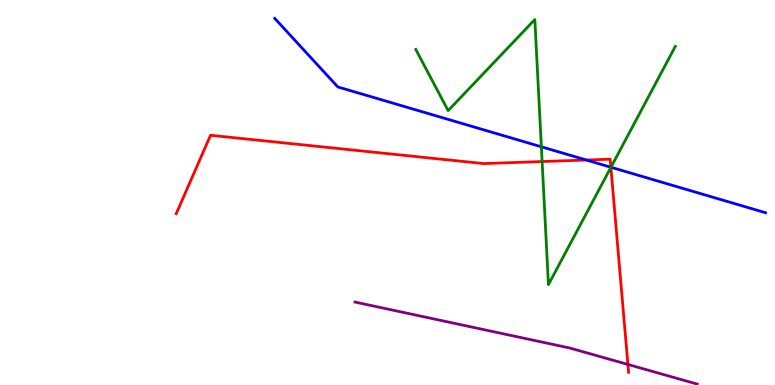[{'lines': ['blue', 'red'], 'intersections': [{'x': 7.57, 'y': 5.84}, {'x': 7.88, 'y': 5.66}]}, {'lines': ['green', 'red'], 'intersections': [{'x': 7.0, 'y': 5.8}, {'x': 7.88, 'y': 5.65}]}, {'lines': ['purple', 'red'], 'intersections': [{'x': 8.1, 'y': 0.534}]}, {'lines': ['blue', 'green'], 'intersections': [{'x': 6.99, 'y': 6.19}, {'x': 7.88, 'y': 5.66}]}, {'lines': ['blue', 'purple'], 'intersections': []}, {'lines': ['green', 'purple'], 'intersections': []}]